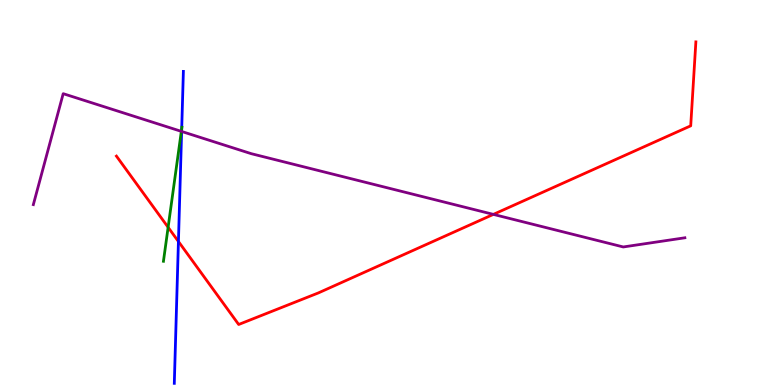[{'lines': ['blue', 'red'], 'intersections': [{'x': 2.3, 'y': 3.73}]}, {'lines': ['green', 'red'], 'intersections': [{'x': 2.17, 'y': 4.1}]}, {'lines': ['purple', 'red'], 'intersections': [{'x': 6.37, 'y': 4.43}]}, {'lines': ['blue', 'green'], 'intersections': [{'x': 2.34, 'y': 6.66}]}, {'lines': ['blue', 'purple'], 'intersections': [{'x': 2.34, 'y': 6.59}]}, {'lines': ['green', 'purple'], 'intersections': [{'x': 2.34, 'y': 6.59}]}]